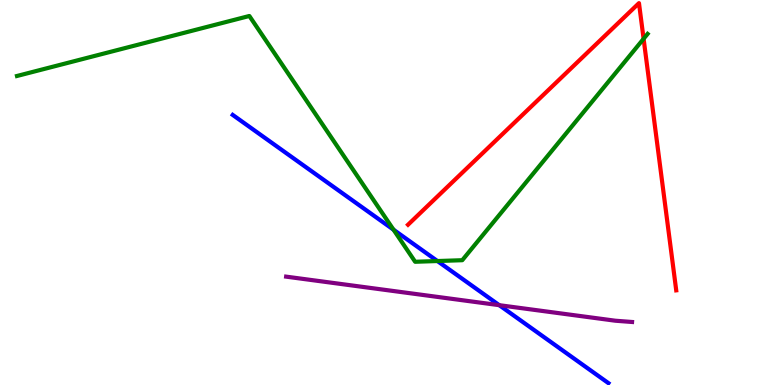[{'lines': ['blue', 'red'], 'intersections': []}, {'lines': ['green', 'red'], 'intersections': [{'x': 8.3, 'y': 8.99}]}, {'lines': ['purple', 'red'], 'intersections': []}, {'lines': ['blue', 'green'], 'intersections': [{'x': 5.08, 'y': 4.03}, {'x': 5.64, 'y': 3.22}]}, {'lines': ['blue', 'purple'], 'intersections': [{'x': 6.44, 'y': 2.07}]}, {'lines': ['green', 'purple'], 'intersections': []}]